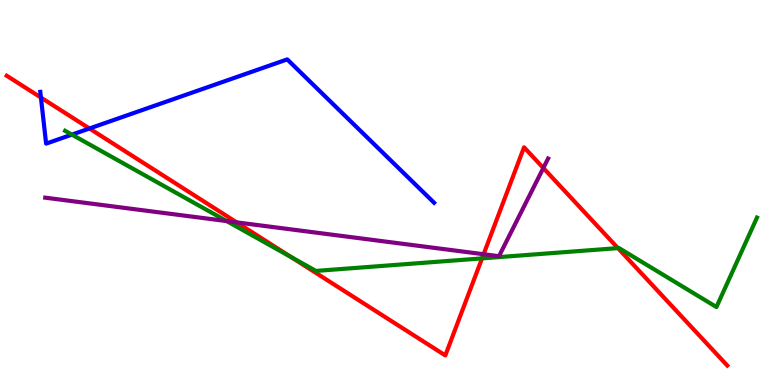[{'lines': ['blue', 'red'], 'intersections': [{'x': 0.528, 'y': 7.47}, {'x': 1.15, 'y': 6.66}]}, {'lines': ['green', 'red'], 'intersections': [{'x': 3.75, 'y': 3.33}, {'x': 6.22, 'y': 3.29}, {'x': 7.97, 'y': 3.56}]}, {'lines': ['purple', 'red'], 'intersections': [{'x': 3.05, 'y': 4.22}, {'x': 6.24, 'y': 3.4}, {'x': 7.01, 'y': 5.64}]}, {'lines': ['blue', 'green'], 'intersections': [{'x': 0.928, 'y': 6.5}]}, {'lines': ['blue', 'purple'], 'intersections': []}, {'lines': ['green', 'purple'], 'intersections': [{'x': 2.93, 'y': 4.26}]}]